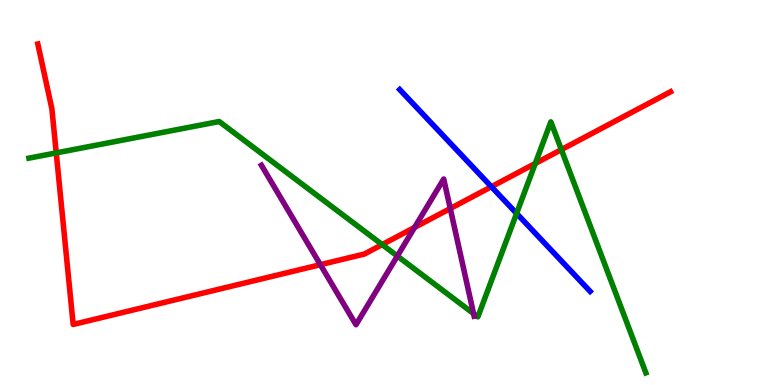[{'lines': ['blue', 'red'], 'intersections': [{'x': 6.34, 'y': 5.15}]}, {'lines': ['green', 'red'], 'intersections': [{'x': 0.726, 'y': 6.03}, {'x': 4.93, 'y': 3.65}, {'x': 6.91, 'y': 5.75}, {'x': 7.24, 'y': 6.11}]}, {'lines': ['purple', 'red'], 'intersections': [{'x': 4.13, 'y': 3.12}, {'x': 5.35, 'y': 4.09}, {'x': 5.81, 'y': 4.58}]}, {'lines': ['blue', 'green'], 'intersections': [{'x': 6.67, 'y': 4.46}]}, {'lines': ['blue', 'purple'], 'intersections': []}, {'lines': ['green', 'purple'], 'intersections': [{'x': 5.13, 'y': 3.35}, {'x': 6.11, 'y': 1.85}]}]